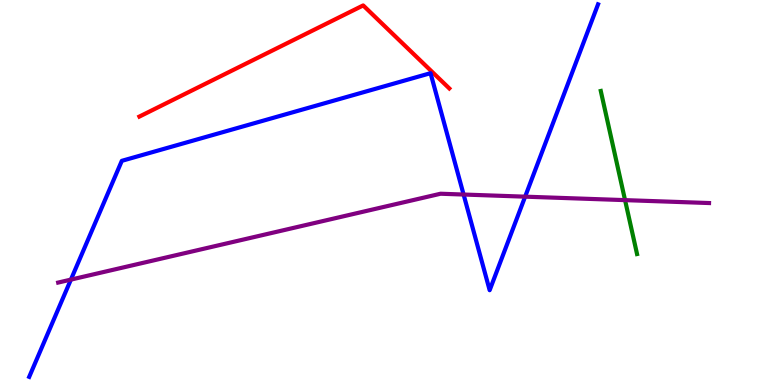[{'lines': ['blue', 'red'], 'intersections': []}, {'lines': ['green', 'red'], 'intersections': []}, {'lines': ['purple', 'red'], 'intersections': []}, {'lines': ['blue', 'green'], 'intersections': []}, {'lines': ['blue', 'purple'], 'intersections': [{'x': 0.915, 'y': 2.74}, {'x': 5.98, 'y': 4.95}, {'x': 6.78, 'y': 4.89}]}, {'lines': ['green', 'purple'], 'intersections': [{'x': 8.07, 'y': 4.8}]}]